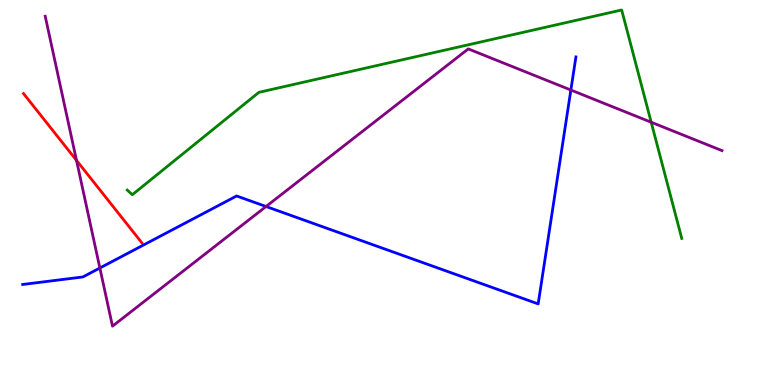[{'lines': ['blue', 'red'], 'intersections': []}, {'lines': ['green', 'red'], 'intersections': []}, {'lines': ['purple', 'red'], 'intersections': [{'x': 0.987, 'y': 5.83}]}, {'lines': ['blue', 'green'], 'intersections': []}, {'lines': ['blue', 'purple'], 'intersections': [{'x': 1.29, 'y': 3.04}, {'x': 3.43, 'y': 4.64}, {'x': 7.37, 'y': 7.66}]}, {'lines': ['green', 'purple'], 'intersections': [{'x': 8.4, 'y': 6.83}]}]